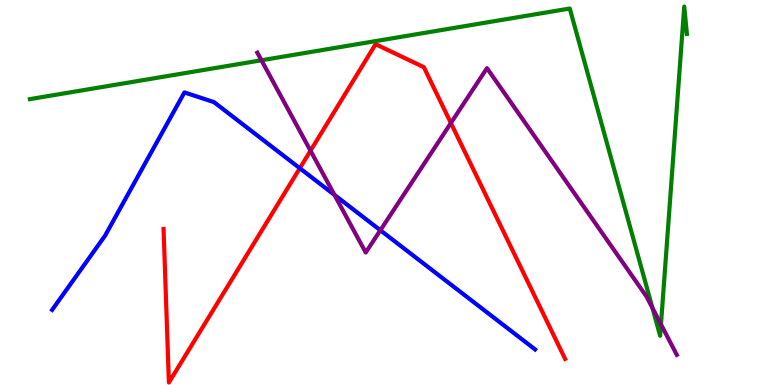[{'lines': ['blue', 'red'], 'intersections': [{'x': 3.87, 'y': 5.63}]}, {'lines': ['green', 'red'], 'intersections': []}, {'lines': ['purple', 'red'], 'intersections': [{'x': 4.01, 'y': 6.09}, {'x': 5.82, 'y': 6.8}]}, {'lines': ['blue', 'green'], 'intersections': []}, {'lines': ['blue', 'purple'], 'intersections': [{'x': 4.32, 'y': 4.94}, {'x': 4.91, 'y': 4.02}]}, {'lines': ['green', 'purple'], 'intersections': [{'x': 3.37, 'y': 8.43}, {'x': 8.42, 'y': 2.0}, {'x': 8.53, 'y': 1.57}]}]